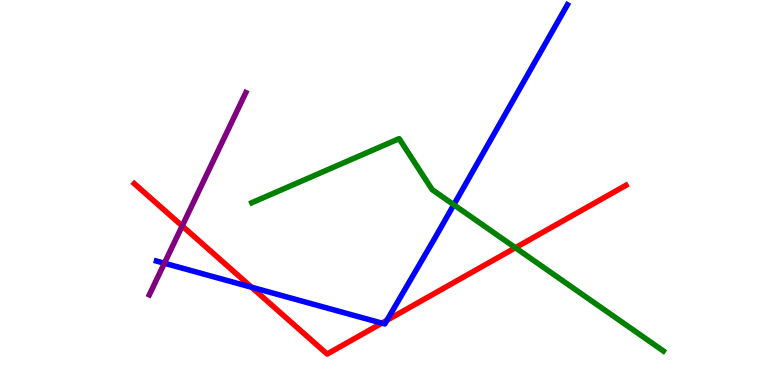[{'lines': ['blue', 'red'], 'intersections': [{'x': 3.25, 'y': 2.54}, {'x': 4.93, 'y': 1.61}, {'x': 4.99, 'y': 1.68}]}, {'lines': ['green', 'red'], 'intersections': [{'x': 6.65, 'y': 3.57}]}, {'lines': ['purple', 'red'], 'intersections': [{'x': 2.35, 'y': 4.13}]}, {'lines': ['blue', 'green'], 'intersections': [{'x': 5.86, 'y': 4.68}]}, {'lines': ['blue', 'purple'], 'intersections': [{'x': 2.12, 'y': 3.16}]}, {'lines': ['green', 'purple'], 'intersections': []}]